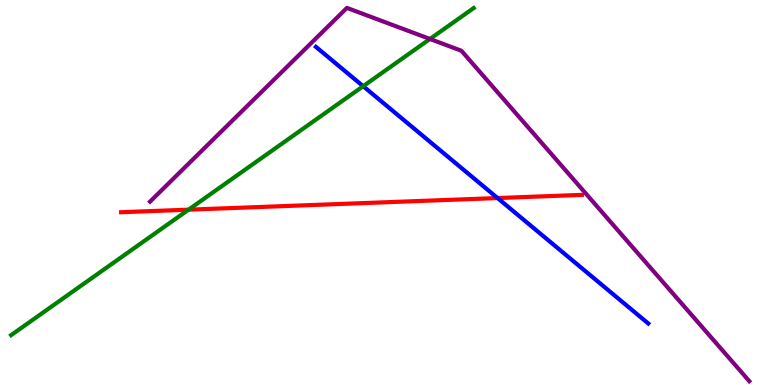[{'lines': ['blue', 'red'], 'intersections': [{'x': 6.42, 'y': 4.86}]}, {'lines': ['green', 'red'], 'intersections': [{'x': 2.43, 'y': 4.55}]}, {'lines': ['purple', 'red'], 'intersections': []}, {'lines': ['blue', 'green'], 'intersections': [{'x': 4.69, 'y': 7.76}]}, {'lines': ['blue', 'purple'], 'intersections': []}, {'lines': ['green', 'purple'], 'intersections': [{'x': 5.55, 'y': 8.99}]}]